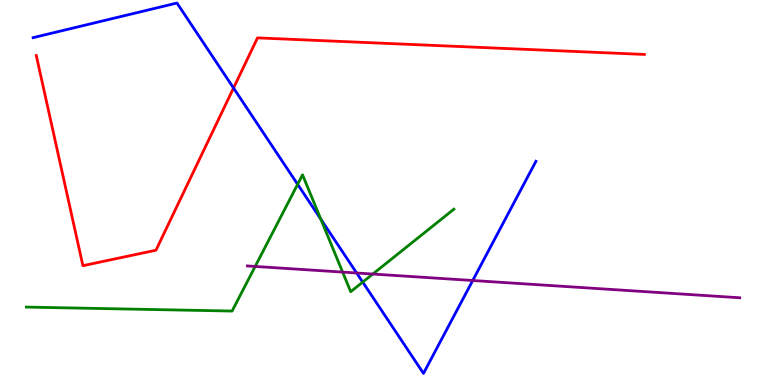[{'lines': ['blue', 'red'], 'intersections': [{'x': 3.01, 'y': 7.71}]}, {'lines': ['green', 'red'], 'intersections': []}, {'lines': ['purple', 'red'], 'intersections': []}, {'lines': ['blue', 'green'], 'intersections': [{'x': 3.84, 'y': 5.21}, {'x': 4.14, 'y': 4.31}, {'x': 4.68, 'y': 2.67}]}, {'lines': ['blue', 'purple'], 'intersections': [{'x': 4.6, 'y': 2.91}, {'x': 6.1, 'y': 2.71}]}, {'lines': ['green', 'purple'], 'intersections': [{'x': 3.29, 'y': 3.08}, {'x': 4.42, 'y': 2.93}, {'x': 4.81, 'y': 2.88}]}]